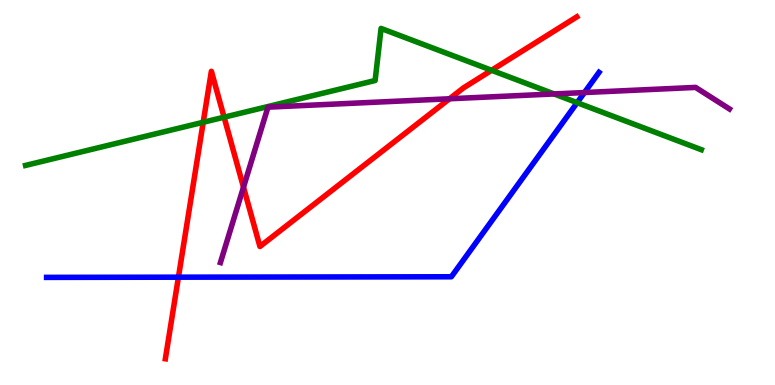[{'lines': ['blue', 'red'], 'intersections': [{'x': 2.3, 'y': 2.8}]}, {'lines': ['green', 'red'], 'intersections': [{'x': 2.62, 'y': 6.82}, {'x': 2.89, 'y': 6.96}, {'x': 6.34, 'y': 8.17}]}, {'lines': ['purple', 'red'], 'intersections': [{'x': 3.14, 'y': 5.14}, {'x': 5.8, 'y': 7.43}]}, {'lines': ['blue', 'green'], 'intersections': [{'x': 7.45, 'y': 7.33}]}, {'lines': ['blue', 'purple'], 'intersections': [{'x': 7.54, 'y': 7.6}]}, {'lines': ['green', 'purple'], 'intersections': [{'x': 7.15, 'y': 7.56}]}]